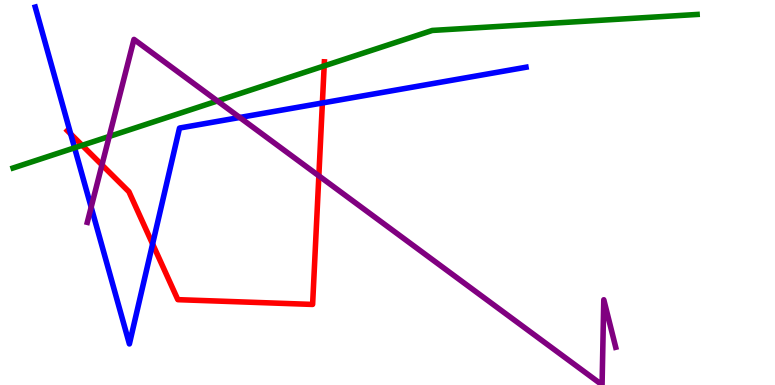[{'lines': ['blue', 'red'], 'intersections': [{'x': 0.912, 'y': 6.52}, {'x': 1.97, 'y': 3.66}, {'x': 4.16, 'y': 7.33}]}, {'lines': ['green', 'red'], 'intersections': [{'x': 1.06, 'y': 6.23}, {'x': 4.18, 'y': 8.29}]}, {'lines': ['purple', 'red'], 'intersections': [{'x': 1.32, 'y': 5.72}, {'x': 4.11, 'y': 5.43}]}, {'lines': ['blue', 'green'], 'intersections': [{'x': 0.962, 'y': 6.16}]}, {'lines': ['blue', 'purple'], 'intersections': [{'x': 1.18, 'y': 4.62}, {'x': 3.09, 'y': 6.95}]}, {'lines': ['green', 'purple'], 'intersections': [{'x': 1.41, 'y': 6.46}, {'x': 2.8, 'y': 7.38}]}]